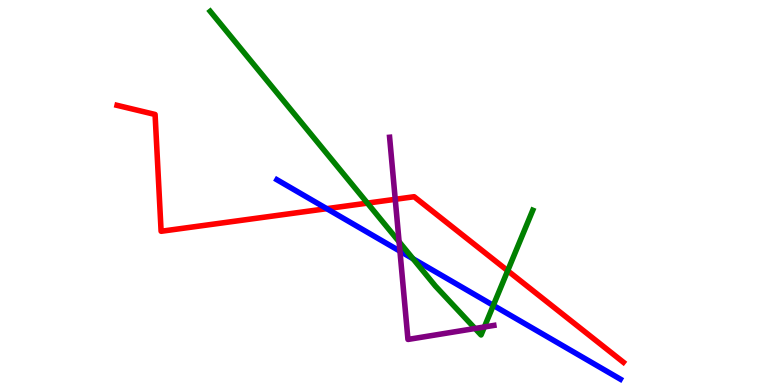[{'lines': ['blue', 'red'], 'intersections': [{'x': 4.22, 'y': 4.58}]}, {'lines': ['green', 'red'], 'intersections': [{'x': 4.74, 'y': 4.72}, {'x': 6.55, 'y': 2.97}]}, {'lines': ['purple', 'red'], 'intersections': [{'x': 5.1, 'y': 4.82}]}, {'lines': ['blue', 'green'], 'intersections': [{'x': 5.33, 'y': 3.28}, {'x': 6.37, 'y': 2.07}]}, {'lines': ['blue', 'purple'], 'intersections': [{'x': 5.16, 'y': 3.48}]}, {'lines': ['green', 'purple'], 'intersections': [{'x': 5.15, 'y': 3.72}, {'x': 6.13, 'y': 1.47}, {'x': 6.25, 'y': 1.51}]}]